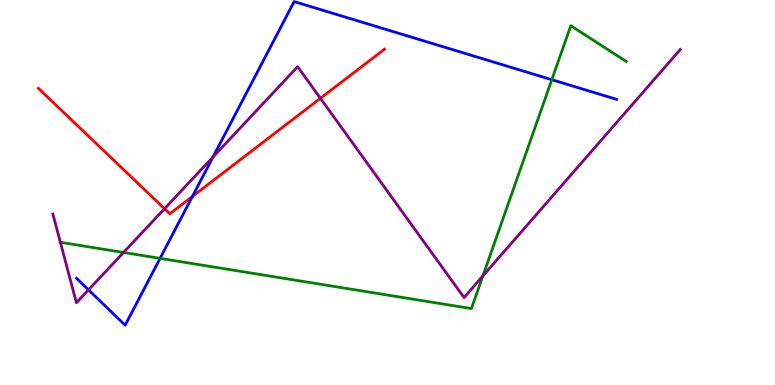[{'lines': ['blue', 'red'], 'intersections': [{'x': 2.48, 'y': 4.9}]}, {'lines': ['green', 'red'], 'intersections': []}, {'lines': ['purple', 'red'], 'intersections': [{'x': 2.12, 'y': 4.58}, {'x': 4.13, 'y': 7.45}]}, {'lines': ['blue', 'green'], 'intersections': [{'x': 2.07, 'y': 3.29}, {'x': 7.12, 'y': 7.93}]}, {'lines': ['blue', 'purple'], 'intersections': [{'x': 1.14, 'y': 2.47}, {'x': 2.75, 'y': 5.92}]}, {'lines': ['green', 'purple'], 'intersections': [{'x': 0.779, 'y': 3.71}, {'x': 1.59, 'y': 3.44}, {'x': 6.23, 'y': 2.83}]}]